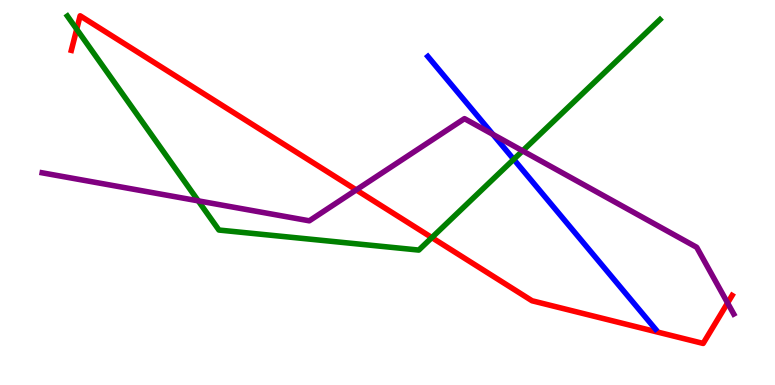[{'lines': ['blue', 'red'], 'intersections': []}, {'lines': ['green', 'red'], 'intersections': [{'x': 0.99, 'y': 9.24}, {'x': 5.57, 'y': 3.83}]}, {'lines': ['purple', 'red'], 'intersections': [{'x': 4.6, 'y': 5.07}, {'x': 9.39, 'y': 2.13}]}, {'lines': ['blue', 'green'], 'intersections': [{'x': 6.63, 'y': 5.86}]}, {'lines': ['blue', 'purple'], 'intersections': [{'x': 6.36, 'y': 6.51}]}, {'lines': ['green', 'purple'], 'intersections': [{'x': 2.56, 'y': 4.78}, {'x': 6.74, 'y': 6.08}]}]